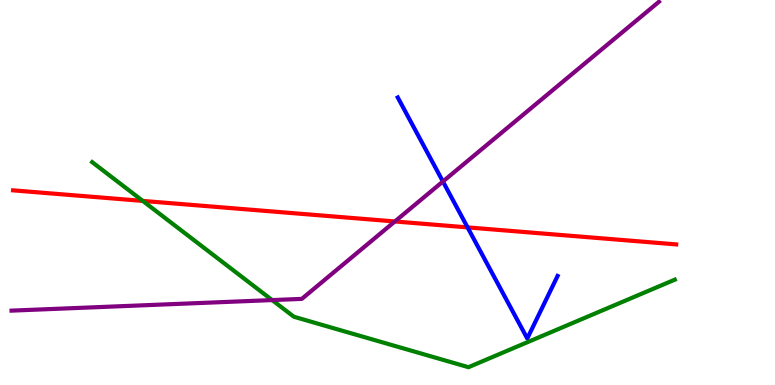[{'lines': ['blue', 'red'], 'intersections': [{'x': 6.03, 'y': 4.09}]}, {'lines': ['green', 'red'], 'intersections': [{'x': 1.84, 'y': 4.78}]}, {'lines': ['purple', 'red'], 'intersections': [{'x': 5.1, 'y': 4.25}]}, {'lines': ['blue', 'green'], 'intersections': []}, {'lines': ['blue', 'purple'], 'intersections': [{'x': 5.72, 'y': 5.29}]}, {'lines': ['green', 'purple'], 'intersections': [{'x': 3.51, 'y': 2.21}]}]